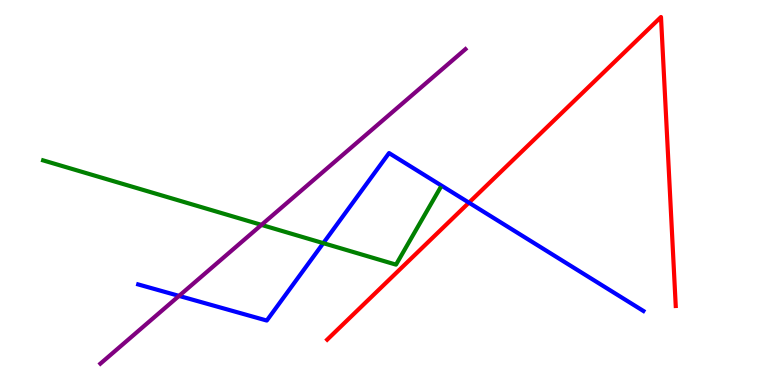[{'lines': ['blue', 'red'], 'intersections': [{'x': 6.05, 'y': 4.74}]}, {'lines': ['green', 'red'], 'intersections': []}, {'lines': ['purple', 'red'], 'intersections': []}, {'lines': ['blue', 'green'], 'intersections': [{'x': 4.17, 'y': 3.68}]}, {'lines': ['blue', 'purple'], 'intersections': [{'x': 2.31, 'y': 2.31}]}, {'lines': ['green', 'purple'], 'intersections': [{'x': 3.37, 'y': 4.16}]}]